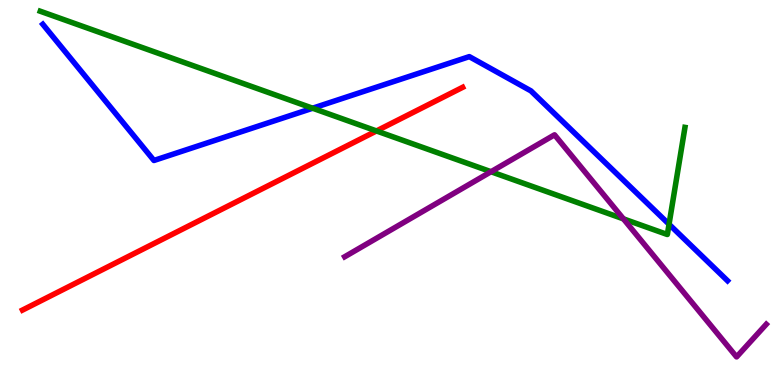[{'lines': ['blue', 'red'], 'intersections': []}, {'lines': ['green', 'red'], 'intersections': [{'x': 4.86, 'y': 6.6}]}, {'lines': ['purple', 'red'], 'intersections': []}, {'lines': ['blue', 'green'], 'intersections': [{'x': 4.03, 'y': 7.19}, {'x': 8.63, 'y': 4.18}]}, {'lines': ['blue', 'purple'], 'intersections': []}, {'lines': ['green', 'purple'], 'intersections': [{'x': 6.34, 'y': 5.54}, {'x': 8.04, 'y': 4.32}]}]